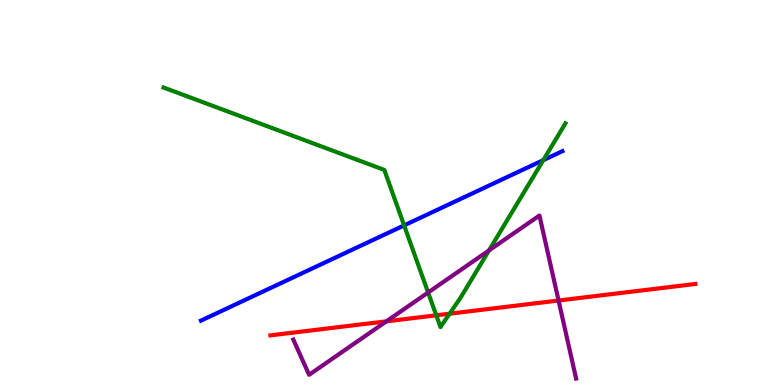[{'lines': ['blue', 'red'], 'intersections': []}, {'lines': ['green', 'red'], 'intersections': [{'x': 5.63, 'y': 1.81}, {'x': 5.8, 'y': 1.85}]}, {'lines': ['purple', 'red'], 'intersections': [{'x': 4.99, 'y': 1.65}, {'x': 7.21, 'y': 2.19}]}, {'lines': ['blue', 'green'], 'intersections': [{'x': 5.21, 'y': 4.15}, {'x': 7.01, 'y': 5.84}]}, {'lines': ['blue', 'purple'], 'intersections': []}, {'lines': ['green', 'purple'], 'intersections': [{'x': 5.52, 'y': 2.4}, {'x': 6.31, 'y': 3.5}]}]